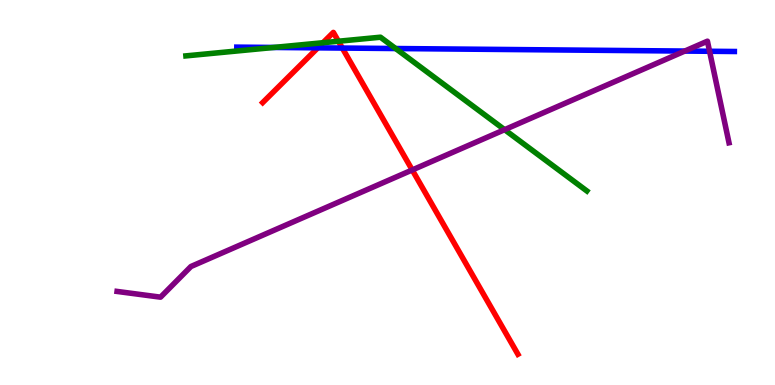[{'lines': ['blue', 'red'], 'intersections': [{'x': 4.1, 'y': 8.76}, {'x': 4.42, 'y': 8.75}]}, {'lines': ['green', 'red'], 'intersections': [{'x': 4.17, 'y': 8.89}, {'x': 4.37, 'y': 8.93}]}, {'lines': ['purple', 'red'], 'intersections': [{'x': 5.32, 'y': 5.59}]}, {'lines': ['blue', 'green'], 'intersections': [{'x': 3.53, 'y': 8.77}, {'x': 5.11, 'y': 8.74}]}, {'lines': ['blue', 'purple'], 'intersections': [{'x': 8.84, 'y': 8.67}, {'x': 9.16, 'y': 8.67}]}, {'lines': ['green', 'purple'], 'intersections': [{'x': 6.51, 'y': 6.63}]}]